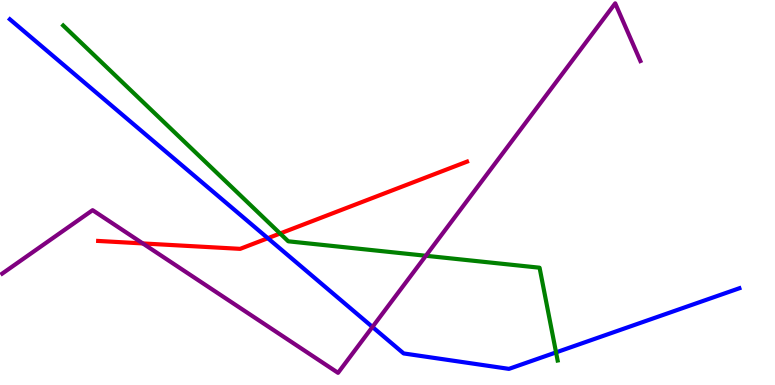[{'lines': ['blue', 'red'], 'intersections': [{'x': 3.46, 'y': 3.81}]}, {'lines': ['green', 'red'], 'intersections': [{'x': 3.61, 'y': 3.94}]}, {'lines': ['purple', 'red'], 'intersections': [{'x': 1.84, 'y': 3.68}]}, {'lines': ['blue', 'green'], 'intersections': [{'x': 7.17, 'y': 0.847}]}, {'lines': ['blue', 'purple'], 'intersections': [{'x': 4.81, 'y': 1.51}]}, {'lines': ['green', 'purple'], 'intersections': [{'x': 5.5, 'y': 3.36}]}]